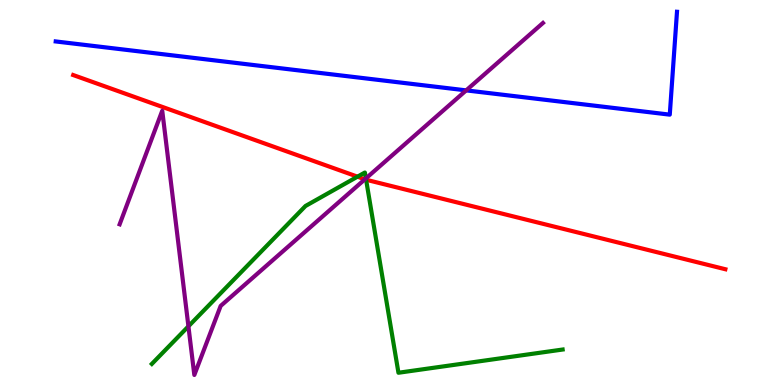[{'lines': ['blue', 'red'], 'intersections': []}, {'lines': ['green', 'red'], 'intersections': [{'x': 4.61, 'y': 5.41}, {'x': 4.72, 'y': 5.33}]}, {'lines': ['purple', 'red'], 'intersections': [{'x': 4.71, 'y': 5.34}]}, {'lines': ['blue', 'green'], 'intersections': []}, {'lines': ['blue', 'purple'], 'intersections': [{'x': 6.02, 'y': 7.65}]}, {'lines': ['green', 'purple'], 'intersections': [{'x': 2.43, 'y': 1.52}, {'x': 4.72, 'y': 5.37}]}]